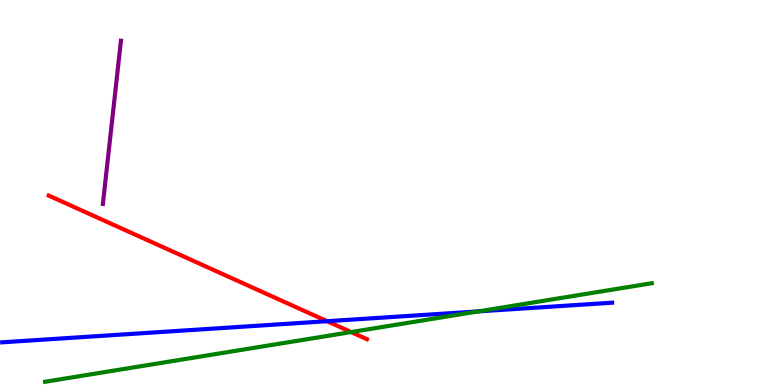[{'lines': ['blue', 'red'], 'intersections': [{'x': 4.22, 'y': 1.66}]}, {'lines': ['green', 'red'], 'intersections': [{'x': 4.53, 'y': 1.37}]}, {'lines': ['purple', 'red'], 'intersections': []}, {'lines': ['blue', 'green'], 'intersections': [{'x': 6.17, 'y': 1.91}]}, {'lines': ['blue', 'purple'], 'intersections': []}, {'lines': ['green', 'purple'], 'intersections': []}]